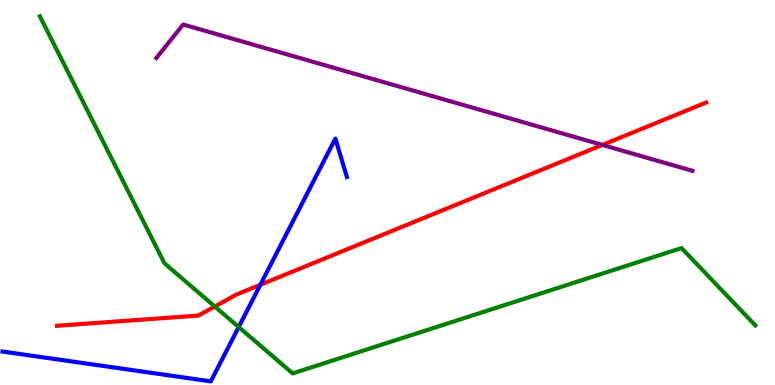[{'lines': ['blue', 'red'], 'intersections': [{'x': 3.36, 'y': 2.6}]}, {'lines': ['green', 'red'], 'intersections': [{'x': 2.77, 'y': 2.04}]}, {'lines': ['purple', 'red'], 'intersections': [{'x': 7.77, 'y': 6.24}]}, {'lines': ['blue', 'green'], 'intersections': [{'x': 3.08, 'y': 1.51}]}, {'lines': ['blue', 'purple'], 'intersections': []}, {'lines': ['green', 'purple'], 'intersections': []}]